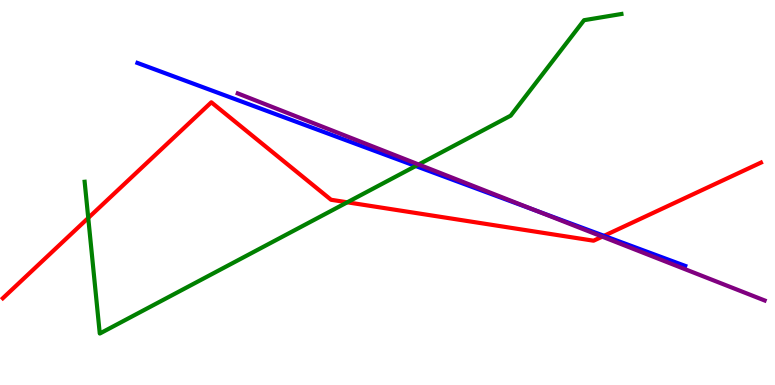[{'lines': ['blue', 'red'], 'intersections': [{'x': 7.79, 'y': 3.87}]}, {'lines': ['green', 'red'], 'intersections': [{'x': 1.14, 'y': 4.34}, {'x': 4.48, 'y': 4.75}]}, {'lines': ['purple', 'red'], 'intersections': [{'x': 7.77, 'y': 3.85}]}, {'lines': ['blue', 'green'], 'intersections': [{'x': 5.36, 'y': 5.69}]}, {'lines': ['blue', 'purple'], 'intersections': [{'x': 6.92, 'y': 4.53}]}, {'lines': ['green', 'purple'], 'intersections': [{'x': 5.4, 'y': 5.73}]}]